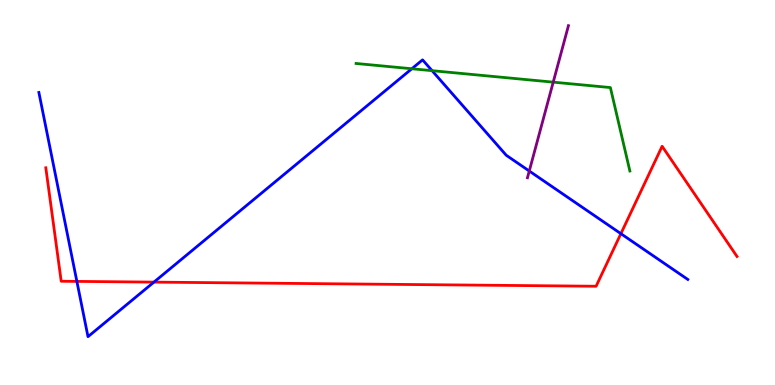[{'lines': ['blue', 'red'], 'intersections': [{'x': 0.992, 'y': 2.69}, {'x': 1.99, 'y': 2.67}, {'x': 8.01, 'y': 3.93}]}, {'lines': ['green', 'red'], 'intersections': []}, {'lines': ['purple', 'red'], 'intersections': []}, {'lines': ['blue', 'green'], 'intersections': [{'x': 5.31, 'y': 8.21}, {'x': 5.57, 'y': 8.16}]}, {'lines': ['blue', 'purple'], 'intersections': [{'x': 6.83, 'y': 5.56}]}, {'lines': ['green', 'purple'], 'intersections': [{'x': 7.14, 'y': 7.87}]}]